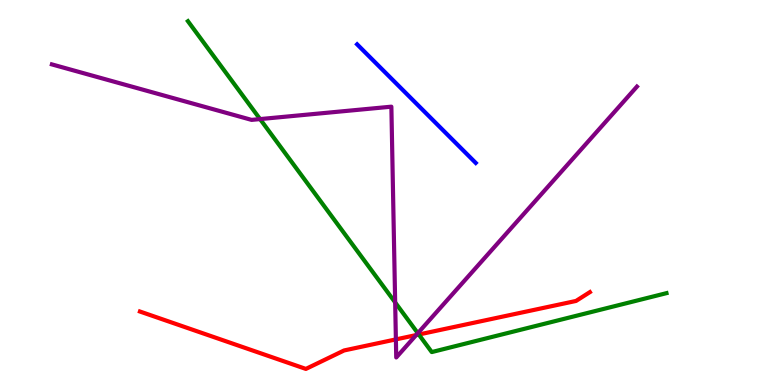[{'lines': ['blue', 'red'], 'intersections': []}, {'lines': ['green', 'red'], 'intersections': [{'x': 5.4, 'y': 1.31}]}, {'lines': ['purple', 'red'], 'intersections': [{'x': 5.11, 'y': 1.18}, {'x': 5.37, 'y': 1.3}]}, {'lines': ['blue', 'green'], 'intersections': []}, {'lines': ['blue', 'purple'], 'intersections': []}, {'lines': ['green', 'purple'], 'intersections': [{'x': 3.36, 'y': 6.91}, {'x': 5.1, 'y': 2.14}, {'x': 5.39, 'y': 1.35}]}]